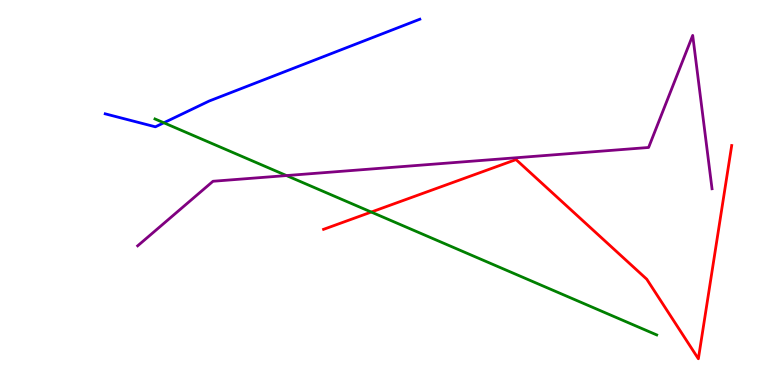[{'lines': ['blue', 'red'], 'intersections': []}, {'lines': ['green', 'red'], 'intersections': [{'x': 4.79, 'y': 4.49}]}, {'lines': ['purple', 'red'], 'intersections': []}, {'lines': ['blue', 'green'], 'intersections': [{'x': 2.11, 'y': 6.81}]}, {'lines': ['blue', 'purple'], 'intersections': []}, {'lines': ['green', 'purple'], 'intersections': [{'x': 3.7, 'y': 5.44}]}]